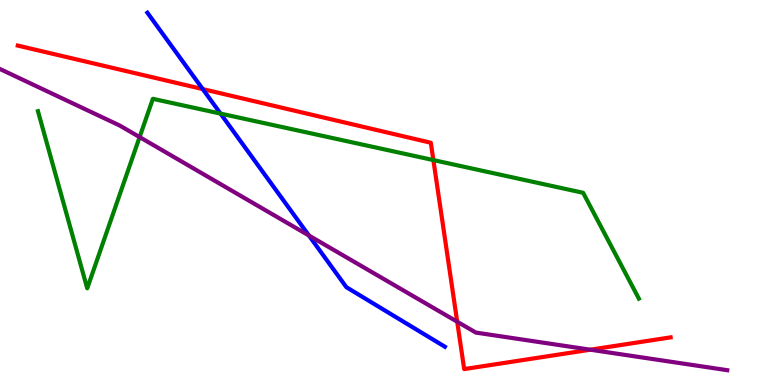[{'lines': ['blue', 'red'], 'intersections': [{'x': 2.62, 'y': 7.69}]}, {'lines': ['green', 'red'], 'intersections': [{'x': 5.59, 'y': 5.84}]}, {'lines': ['purple', 'red'], 'intersections': [{'x': 5.9, 'y': 1.64}, {'x': 7.62, 'y': 0.917}]}, {'lines': ['blue', 'green'], 'intersections': [{'x': 2.85, 'y': 7.05}]}, {'lines': ['blue', 'purple'], 'intersections': [{'x': 3.99, 'y': 3.88}]}, {'lines': ['green', 'purple'], 'intersections': [{'x': 1.8, 'y': 6.44}]}]